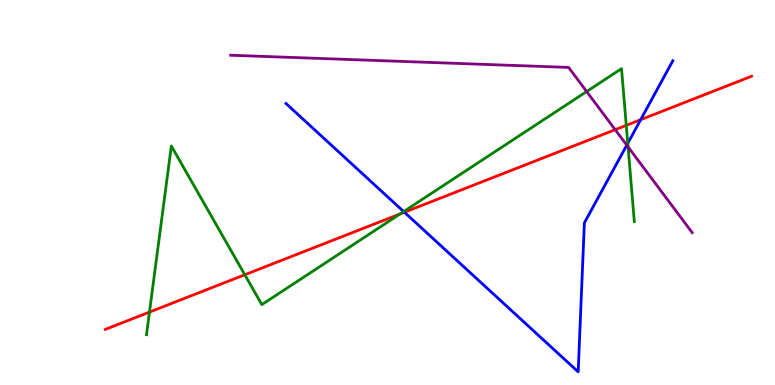[{'lines': ['blue', 'red'], 'intersections': [{'x': 5.22, 'y': 4.49}, {'x': 8.27, 'y': 6.89}]}, {'lines': ['green', 'red'], 'intersections': [{'x': 1.93, 'y': 1.89}, {'x': 3.16, 'y': 2.86}, {'x': 5.16, 'y': 4.44}, {'x': 8.08, 'y': 6.74}]}, {'lines': ['purple', 'red'], 'intersections': [{'x': 7.94, 'y': 6.63}]}, {'lines': ['blue', 'green'], 'intersections': [{'x': 5.21, 'y': 4.5}, {'x': 8.1, 'y': 6.28}]}, {'lines': ['blue', 'purple'], 'intersections': [{'x': 8.09, 'y': 6.23}]}, {'lines': ['green', 'purple'], 'intersections': [{'x': 7.57, 'y': 7.62}, {'x': 8.1, 'y': 6.18}]}]